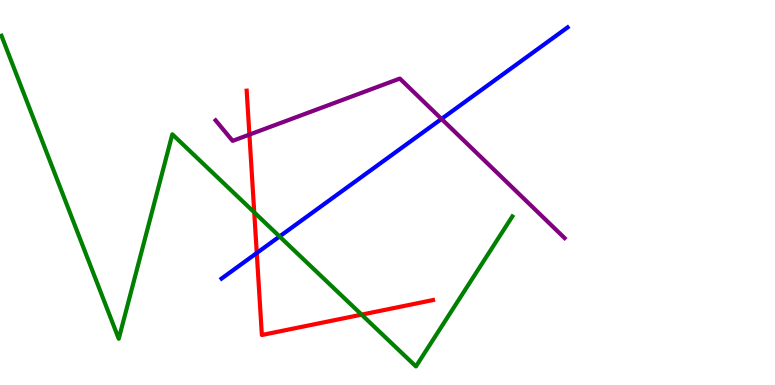[{'lines': ['blue', 'red'], 'intersections': [{'x': 3.31, 'y': 3.43}]}, {'lines': ['green', 'red'], 'intersections': [{'x': 3.28, 'y': 4.48}, {'x': 4.67, 'y': 1.83}]}, {'lines': ['purple', 'red'], 'intersections': [{'x': 3.22, 'y': 6.5}]}, {'lines': ['blue', 'green'], 'intersections': [{'x': 3.61, 'y': 3.86}]}, {'lines': ['blue', 'purple'], 'intersections': [{'x': 5.7, 'y': 6.91}]}, {'lines': ['green', 'purple'], 'intersections': []}]